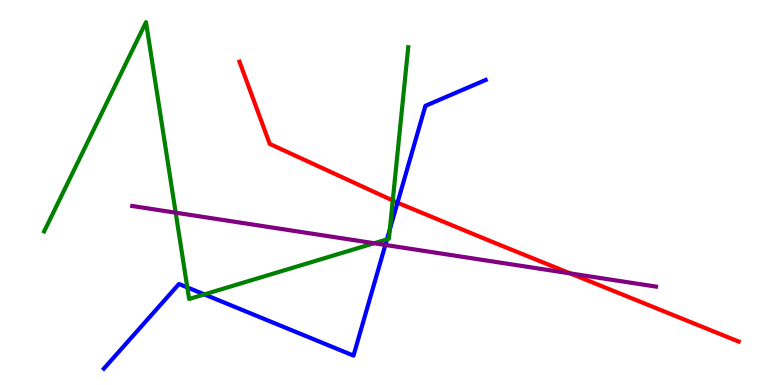[{'lines': ['blue', 'red'], 'intersections': [{'x': 5.13, 'y': 4.74}]}, {'lines': ['green', 'red'], 'intersections': [{'x': 5.07, 'y': 4.79}]}, {'lines': ['purple', 'red'], 'intersections': [{'x': 7.36, 'y': 2.9}]}, {'lines': ['blue', 'green'], 'intersections': [{'x': 2.42, 'y': 2.53}, {'x': 2.64, 'y': 2.35}, {'x': 4.99, 'y': 3.78}, {'x': 5.03, 'y': 4.04}]}, {'lines': ['blue', 'purple'], 'intersections': [{'x': 4.97, 'y': 3.64}]}, {'lines': ['green', 'purple'], 'intersections': [{'x': 2.27, 'y': 4.48}, {'x': 4.83, 'y': 3.68}]}]